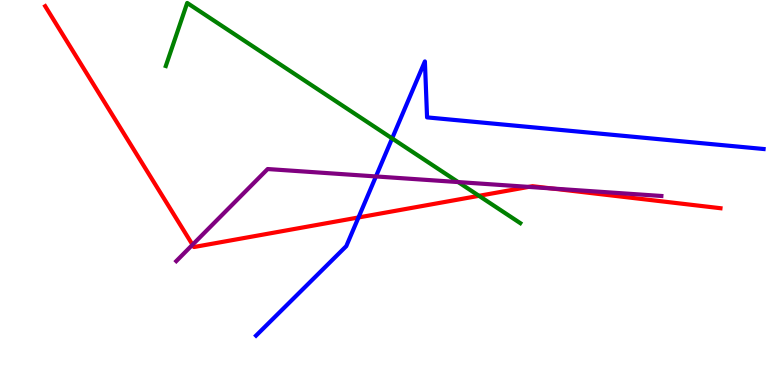[{'lines': ['blue', 'red'], 'intersections': [{'x': 4.63, 'y': 4.35}]}, {'lines': ['green', 'red'], 'intersections': [{'x': 6.18, 'y': 4.91}]}, {'lines': ['purple', 'red'], 'intersections': [{'x': 2.48, 'y': 3.64}, {'x': 6.82, 'y': 5.15}, {'x': 7.12, 'y': 5.1}]}, {'lines': ['blue', 'green'], 'intersections': [{'x': 5.06, 'y': 6.4}]}, {'lines': ['blue', 'purple'], 'intersections': [{'x': 4.85, 'y': 5.42}]}, {'lines': ['green', 'purple'], 'intersections': [{'x': 5.91, 'y': 5.27}]}]